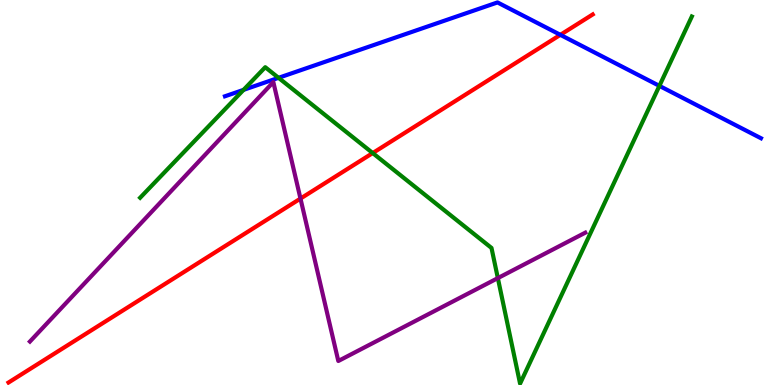[{'lines': ['blue', 'red'], 'intersections': [{'x': 7.23, 'y': 9.1}]}, {'lines': ['green', 'red'], 'intersections': [{'x': 4.81, 'y': 6.02}]}, {'lines': ['purple', 'red'], 'intersections': [{'x': 3.88, 'y': 4.84}]}, {'lines': ['blue', 'green'], 'intersections': [{'x': 3.14, 'y': 7.67}, {'x': 3.59, 'y': 7.98}, {'x': 8.51, 'y': 7.77}]}, {'lines': ['blue', 'purple'], 'intersections': []}, {'lines': ['green', 'purple'], 'intersections': [{'x': 6.42, 'y': 2.78}]}]